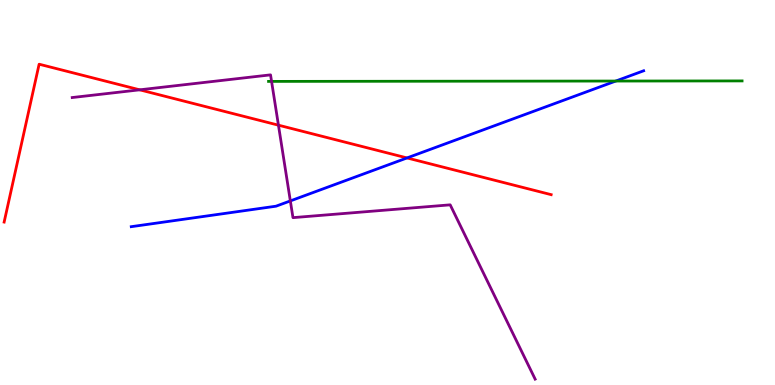[{'lines': ['blue', 'red'], 'intersections': [{'x': 5.25, 'y': 5.9}]}, {'lines': ['green', 'red'], 'intersections': []}, {'lines': ['purple', 'red'], 'intersections': [{'x': 1.8, 'y': 7.67}, {'x': 3.59, 'y': 6.75}]}, {'lines': ['blue', 'green'], 'intersections': [{'x': 7.95, 'y': 7.89}]}, {'lines': ['blue', 'purple'], 'intersections': [{'x': 3.75, 'y': 4.78}]}, {'lines': ['green', 'purple'], 'intersections': [{'x': 3.5, 'y': 7.89}]}]